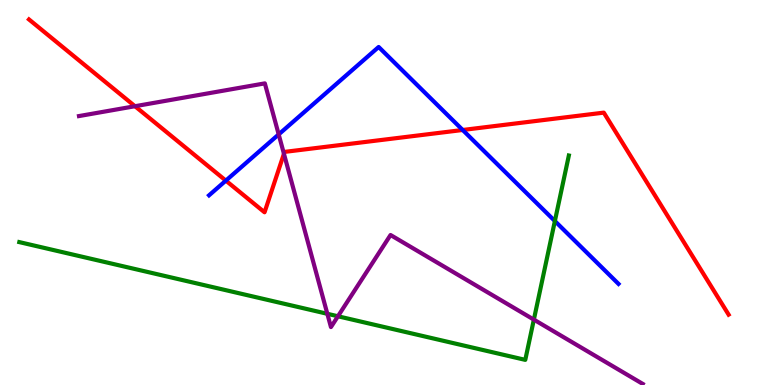[{'lines': ['blue', 'red'], 'intersections': [{'x': 2.91, 'y': 5.31}, {'x': 5.97, 'y': 6.62}]}, {'lines': ['green', 'red'], 'intersections': []}, {'lines': ['purple', 'red'], 'intersections': [{'x': 1.74, 'y': 7.24}, {'x': 3.66, 'y': 6.01}]}, {'lines': ['blue', 'green'], 'intersections': [{'x': 7.16, 'y': 4.26}]}, {'lines': ['blue', 'purple'], 'intersections': [{'x': 3.6, 'y': 6.51}]}, {'lines': ['green', 'purple'], 'intersections': [{'x': 4.22, 'y': 1.85}, {'x': 4.36, 'y': 1.79}, {'x': 6.89, 'y': 1.7}]}]